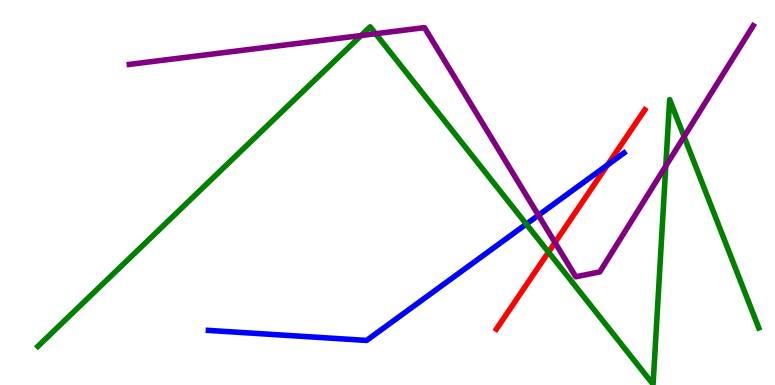[{'lines': ['blue', 'red'], 'intersections': [{'x': 7.84, 'y': 5.72}]}, {'lines': ['green', 'red'], 'intersections': [{'x': 7.08, 'y': 3.45}]}, {'lines': ['purple', 'red'], 'intersections': [{'x': 7.16, 'y': 3.7}]}, {'lines': ['blue', 'green'], 'intersections': [{'x': 6.79, 'y': 4.18}]}, {'lines': ['blue', 'purple'], 'intersections': [{'x': 6.95, 'y': 4.41}]}, {'lines': ['green', 'purple'], 'intersections': [{'x': 4.66, 'y': 9.08}, {'x': 4.85, 'y': 9.12}, {'x': 8.59, 'y': 5.69}, {'x': 8.83, 'y': 6.45}]}]